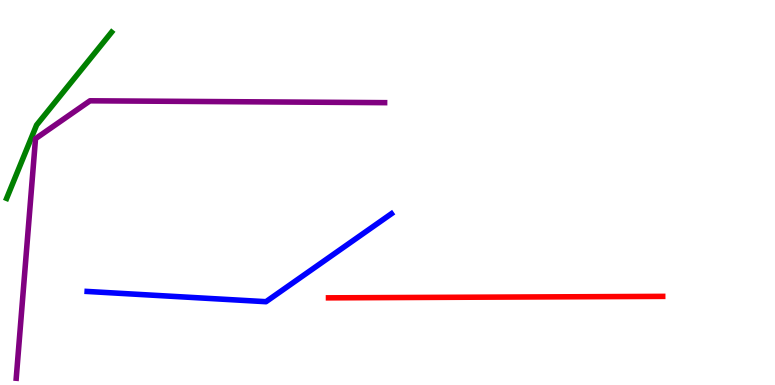[{'lines': ['blue', 'red'], 'intersections': []}, {'lines': ['green', 'red'], 'intersections': []}, {'lines': ['purple', 'red'], 'intersections': []}, {'lines': ['blue', 'green'], 'intersections': []}, {'lines': ['blue', 'purple'], 'intersections': []}, {'lines': ['green', 'purple'], 'intersections': []}]